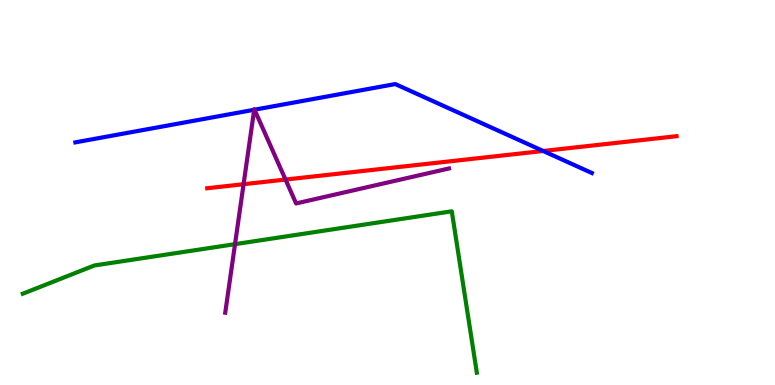[{'lines': ['blue', 'red'], 'intersections': [{'x': 7.01, 'y': 6.08}]}, {'lines': ['green', 'red'], 'intersections': []}, {'lines': ['purple', 'red'], 'intersections': [{'x': 3.14, 'y': 5.22}, {'x': 3.68, 'y': 5.34}]}, {'lines': ['blue', 'green'], 'intersections': []}, {'lines': ['blue', 'purple'], 'intersections': [{'x': 3.28, 'y': 7.15}, {'x': 3.28, 'y': 7.15}]}, {'lines': ['green', 'purple'], 'intersections': [{'x': 3.03, 'y': 3.66}]}]